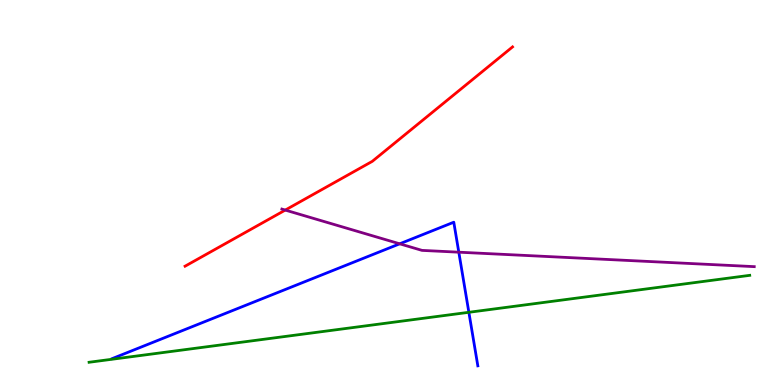[{'lines': ['blue', 'red'], 'intersections': []}, {'lines': ['green', 'red'], 'intersections': []}, {'lines': ['purple', 'red'], 'intersections': [{'x': 3.68, 'y': 4.54}]}, {'lines': ['blue', 'green'], 'intersections': [{'x': 6.05, 'y': 1.89}]}, {'lines': ['blue', 'purple'], 'intersections': [{'x': 5.16, 'y': 3.67}, {'x': 5.92, 'y': 3.45}]}, {'lines': ['green', 'purple'], 'intersections': []}]